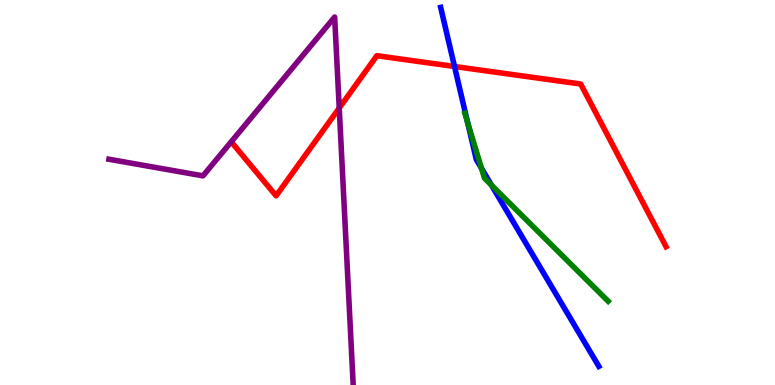[{'lines': ['blue', 'red'], 'intersections': [{'x': 5.86, 'y': 8.27}]}, {'lines': ['green', 'red'], 'intersections': []}, {'lines': ['purple', 'red'], 'intersections': [{'x': 4.38, 'y': 7.19}]}, {'lines': ['blue', 'green'], 'intersections': [{'x': 6.03, 'y': 6.82}, {'x': 6.21, 'y': 5.63}, {'x': 6.34, 'y': 5.19}]}, {'lines': ['blue', 'purple'], 'intersections': []}, {'lines': ['green', 'purple'], 'intersections': []}]